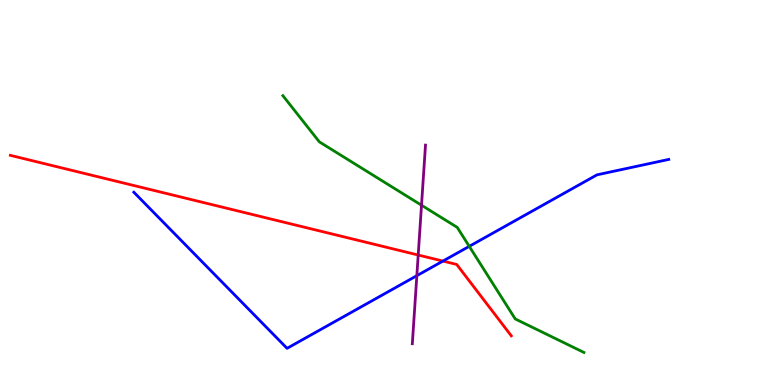[{'lines': ['blue', 'red'], 'intersections': [{'x': 5.72, 'y': 3.22}]}, {'lines': ['green', 'red'], 'intersections': []}, {'lines': ['purple', 'red'], 'intersections': [{'x': 5.4, 'y': 3.38}]}, {'lines': ['blue', 'green'], 'intersections': [{'x': 6.05, 'y': 3.6}]}, {'lines': ['blue', 'purple'], 'intersections': [{'x': 5.38, 'y': 2.84}]}, {'lines': ['green', 'purple'], 'intersections': [{'x': 5.44, 'y': 4.67}]}]